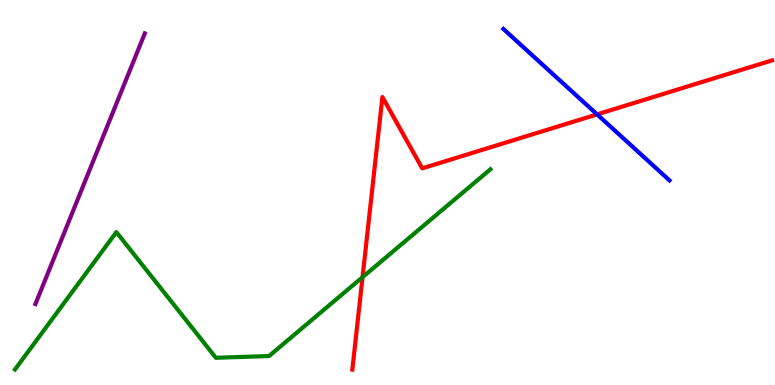[{'lines': ['blue', 'red'], 'intersections': [{'x': 7.7, 'y': 7.03}]}, {'lines': ['green', 'red'], 'intersections': [{'x': 4.68, 'y': 2.8}]}, {'lines': ['purple', 'red'], 'intersections': []}, {'lines': ['blue', 'green'], 'intersections': []}, {'lines': ['blue', 'purple'], 'intersections': []}, {'lines': ['green', 'purple'], 'intersections': []}]